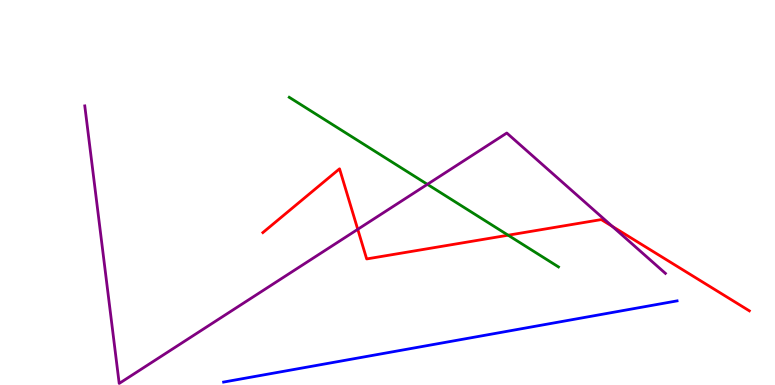[{'lines': ['blue', 'red'], 'intersections': []}, {'lines': ['green', 'red'], 'intersections': [{'x': 6.56, 'y': 3.89}]}, {'lines': ['purple', 'red'], 'intersections': [{'x': 4.62, 'y': 4.04}, {'x': 7.9, 'y': 4.12}]}, {'lines': ['blue', 'green'], 'intersections': []}, {'lines': ['blue', 'purple'], 'intersections': []}, {'lines': ['green', 'purple'], 'intersections': [{'x': 5.51, 'y': 5.21}]}]